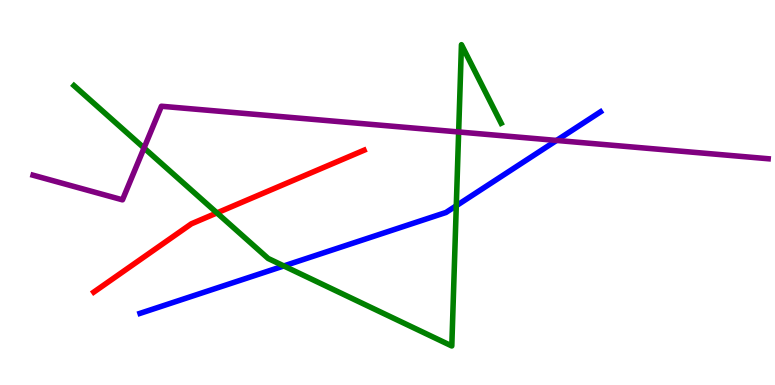[{'lines': ['blue', 'red'], 'intersections': []}, {'lines': ['green', 'red'], 'intersections': [{'x': 2.8, 'y': 4.47}]}, {'lines': ['purple', 'red'], 'intersections': []}, {'lines': ['blue', 'green'], 'intersections': [{'x': 3.66, 'y': 3.09}, {'x': 5.89, 'y': 4.66}]}, {'lines': ['blue', 'purple'], 'intersections': [{'x': 7.18, 'y': 6.35}]}, {'lines': ['green', 'purple'], 'intersections': [{'x': 1.86, 'y': 6.16}, {'x': 5.92, 'y': 6.57}]}]